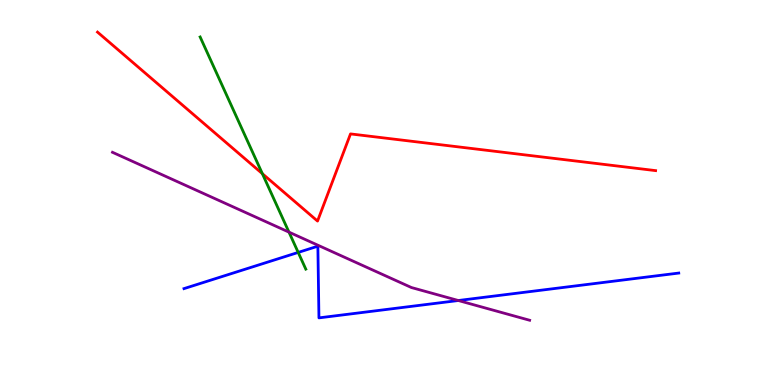[{'lines': ['blue', 'red'], 'intersections': []}, {'lines': ['green', 'red'], 'intersections': [{'x': 3.39, 'y': 5.49}]}, {'lines': ['purple', 'red'], 'intersections': []}, {'lines': ['blue', 'green'], 'intersections': [{'x': 3.85, 'y': 3.44}]}, {'lines': ['blue', 'purple'], 'intersections': [{'x': 5.91, 'y': 2.19}]}, {'lines': ['green', 'purple'], 'intersections': [{'x': 3.73, 'y': 3.97}]}]